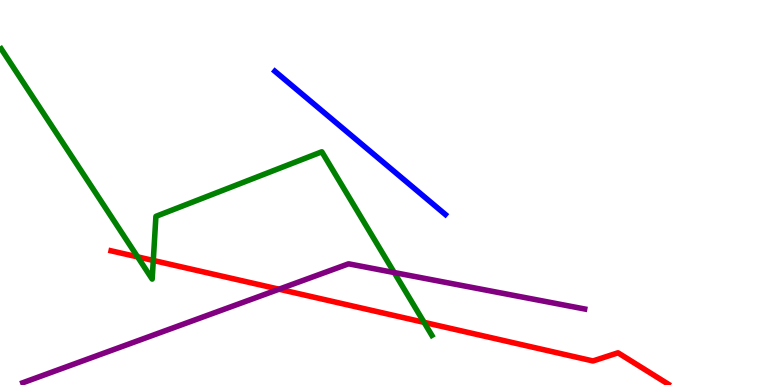[{'lines': ['blue', 'red'], 'intersections': []}, {'lines': ['green', 'red'], 'intersections': [{'x': 1.78, 'y': 3.33}, {'x': 1.98, 'y': 3.23}, {'x': 5.47, 'y': 1.63}]}, {'lines': ['purple', 'red'], 'intersections': [{'x': 3.6, 'y': 2.49}]}, {'lines': ['blue', 'green'], 'intersections': []}, {'lines': ['blue', 'purple'], 'intersections': []}, {'lines': ['green', 'purple'], 'intersections': [{'x': 5.09, 'y': 2.92}]}]